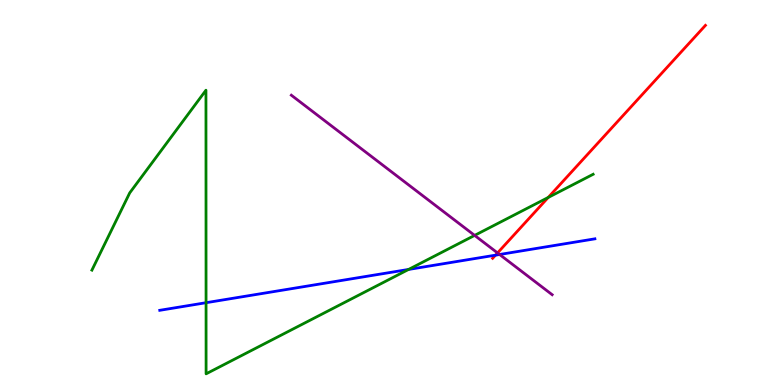[{'lines': ['blue', 'red'], 'intersections': [{'x': 6.39, 'y': 3.37}]}, {'lines': ['green', 'red'], 'intersections': [{'x': 7.07, 'y': 4.87}]}, {'lines': ['purple', 'red'], 'intersections': [{'x': 6.42, 'y': 3.43}]}, {'lines': ['blue', 'green'], 'intersections': [{'x': 2.66, 'y': 2.14}, {'x': 5.27, 'y': 3.0}]}, {'lines': ['blue', 'purple'], 'intersections': [{'x': 6.45, 'y': 3.39}]}, {'lines': ['green', 'purple'], 'intersections': [{'x': 6.12, 'y': 3.89}]}]